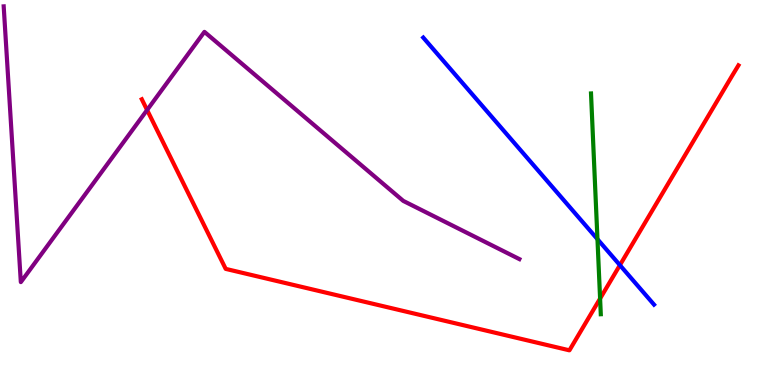[{'lines': ['blue', 'red'], 'intersections': [{'x': 8.0, 'y': 3.11}]}, {'lines': ['green', 'red'], 'intersections': [{'x': 7.74, 'y': 2.25}]}, {'lines': ['purple', 'red'], 'intersections': [{'x': 1.9, 'y': 7.14}]}, {'lines': ['blue', 'green'], 'intersections': [{'x': 7.71, 'y': 3.79}]}, {'lines': ['blue', 'purple'], 'intersections': []}, {'lines': ['green', 'purple'], 'intersections': []}]